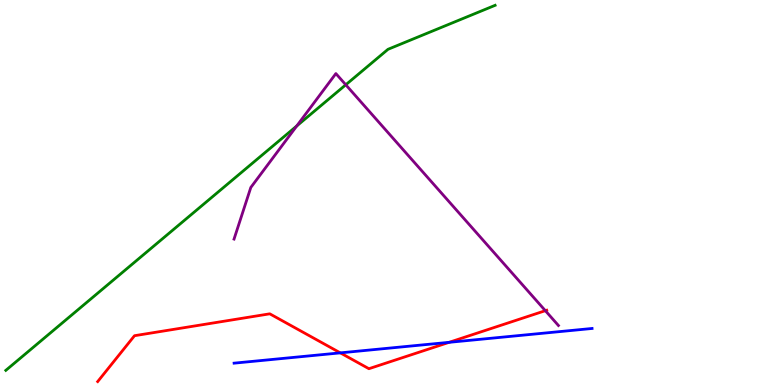[{'lines': ['blue', 'red'], 'intersections': [{'x': 4.39, 'y': 0.835}, {'x': 5.8, 'y': 1.11}]}, {'lines': ['green', 'red'], 'intersections': []}, {'lines': ['purple', 'red'], 'intersections': [{'x': 7.04, 'y': 1.93}]}, {'lines': ['blue', 'green'], 'intersections': []}, {'lines': ['blue', 'purple'], 'intersections': []}, {'lines': ['green', 'purple'], 'intersections': [{'x': 3.83, 'y': 6.73}, {'x': 4.46, 'y': 7.8}]}]